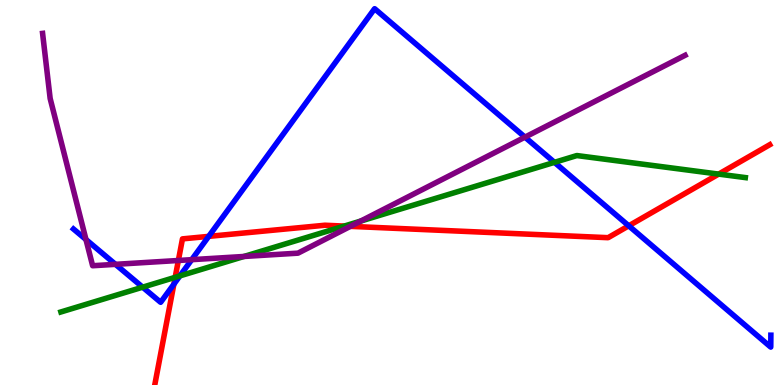[{'lines': ['blue', 'red'], 'intersections': [{'x': 2.24, 'y': 2.62}, {'x': 2.69, 'y': 3.86}, {'x': 8.11, 'y': 4.13}]}, {'lines': ['green', 'red'], 'intersections': [{'x': 2.26, 'y': 2.8}, {'x': 4.44, 'y': 4.13}, {'x': 9.27, 'y': 5.48}]}, {'lines': ['purple', 'red'], 'intersections': [{'x': 2.3, 'y': 3.23}, {'x': 4.52, 'y': 4.12}]}, {'lines': ['blue', 'green'], 'intersections': [{'x': 1.84, 'y': 2.54}, {'x': 2.32, 'y': 2.83}, {'x': 7.15, 'y': 5.78}]}, {'lines': ['blue', 'purple'], 'intersections': [{'x': 1.11, 'y': 3.78}, {'x': 1.49, 'y': 3.13}, {'x': 2.47, 'y': 3.26}, {'x': 6.77, 'y': 6.44}]}, {'lines': ['green', 'purple'], 'intersections': [{'x': 3.15, 'y': 3.34}, {'x': 4.65, 'y': 4.26}]}]